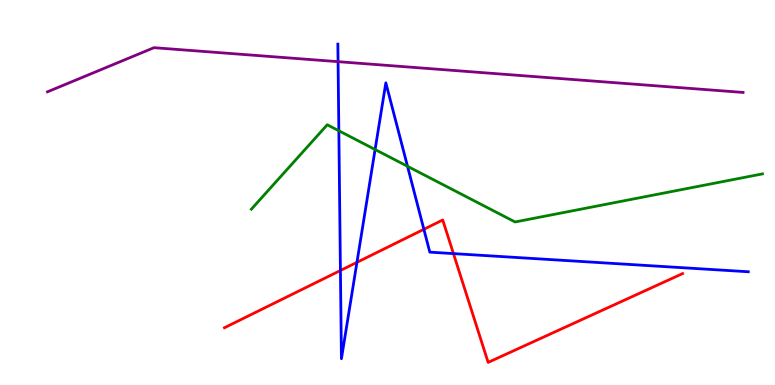[{'lines': ['blue', 'red'], 'intersections': [{'x': 4.39, 'y': 2.97}, {'x': 4.61, 'y': 3.19}, {'x': 5.47, 'y': 4.04}, {'x': 5.85, 'y': 3.41}]}, {'lines': ['green', 'red'], 'intersections': []}, {'lines': ['purple', 'red'], 'intersections': []}, {'lines': ['blue', 'green'], 'intersections': [{'x': 4.37, 'y': 6.6}, {'x': 4.84, 'y': 6.12}, {'x': 5.26, 'y': 5.68}]}, {'lines': ['blue', 'purple'], 'intersections': [{'x': 4.36, 'y': 8.4}]}, {'lines': ['green', 'purple'], 'intersections': []}]